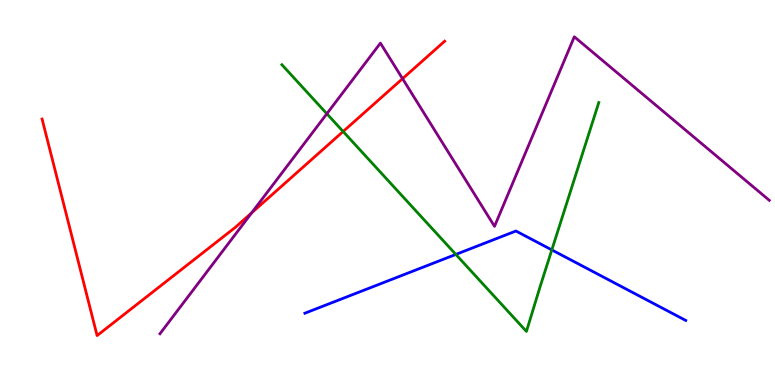[{'lines': ['blue', 'red'], 'intersections': []}, {'lines': ['green', 'red'], 'intersections': [{'x': 4.43, 'y': 6.58}]}, {'lines': ['purple', 'red'], 'intersections': [{'x': 3.25, 'y': 4.47}, {'x': 5.19, 'y': 7.96}]}, {'lines': ['blue', 'green'], 'intersections': [{'x': 5.88, 'y': 3.39}, {'x': 7.12, 'y': 3.51}]}, {'lines': ['blue', 'purple'], 'intersections': []}, {'lines': ['green', 'purple'], 'intersections': [{'x': 4.22, 'y': 7.05}]}]